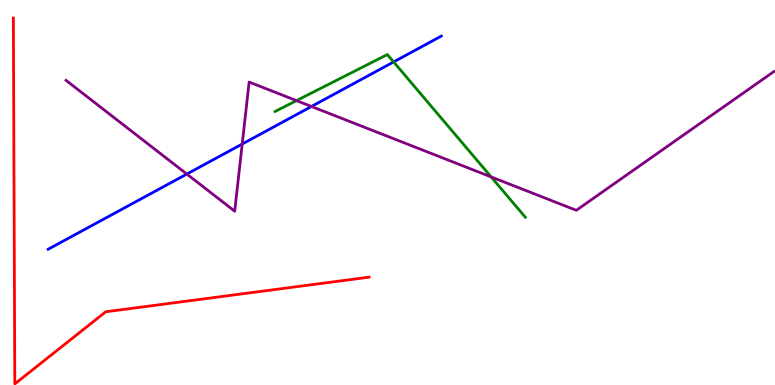[{'lines': ['blue', 'red'], 'intersections': []}, {'lines': ['green', 'red'], 'intersections': []}, {'lines': ['purple', 'red'], 'intersections': []}, {'lines': ['blue', 'green'], 'intersections': [{'x': 5.08, 'y': 8.39}]}, {'lines': ['blue', 'purple'], 'intersections': [{'x': 2.41, 'y': 5.48}, {'x': 3.13, 'y': 6.26}, {'x': 4.02, 'y': 7.23}]}, {'lines': ['green', 'purple'], 'intersections': [{'x': 3.83, 'y': 7.39}, {'x': 6.34, 'y': 5.4}]}]